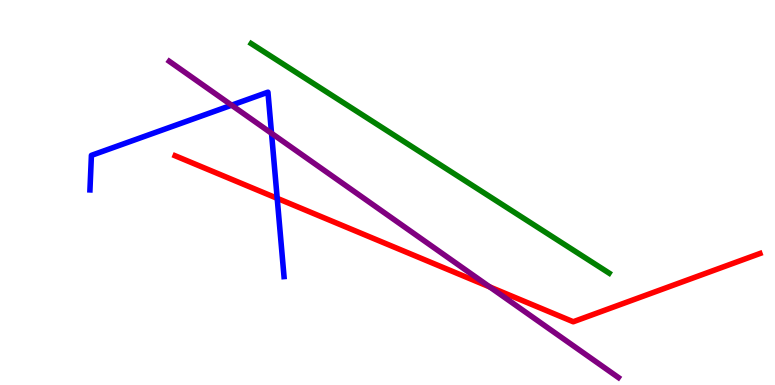[{'lines': ['blue', 'red'], 'intersections': [{'x': 3.58, 'y': 4.85}]}, {'lines': ['green', 'red'], 'intersections': []}, {'lines': ['purple', 'red'], 'intersections': [{'x': 6.32, 'y': 2.55}]}, {'lines': ['blue', 'green'], 'intersections': []}, {'lines': ['blue', 'purple'], 'intersections': [{'x': 2.99, 'y': 7.27}, {'x': 3.5, 'y': 6.54}]}, {'lines': ['green', 'purple'], 'intersections': []}]